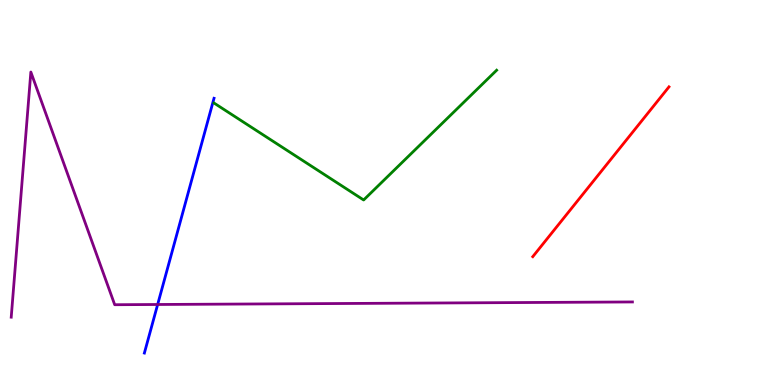[{'lines': ['blue', 'red'], 'intersections': []}, {'lines': ['green', 'red'], 'intersections': []}, {'lines': ['purple', 'red'], 'intersections': []}, {'lines': ['blue', 'green'], 'intersections': []}, {'lines': ['blue', 'purple'], 'intersections': [{'x': 2.03, 'y': 2.09}]}, {'lines': ['green', 'purple'], 'intersections': []}]